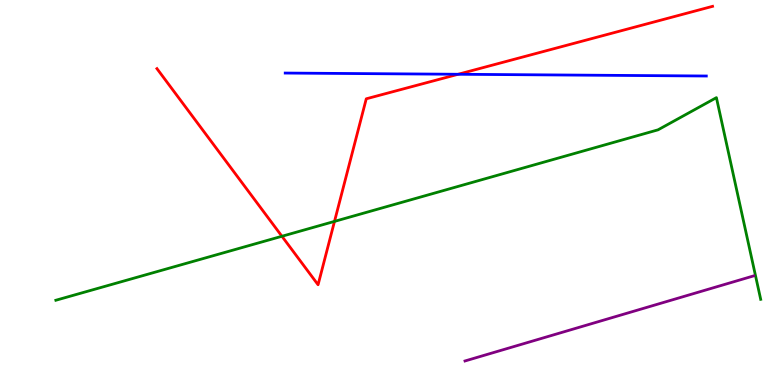[{'lines': ['blue', 'red'], 'intersections': [{'x': 5.91, 'y': 8.07}]}, {'lines': ['green', 'red'], 'intersections': [{'x': 3.64, 'y': 3.86}, {'x': 4.32, 'y': 4.25}]}, {'lines': ['purple', 'red'], 'intersections': []}, {'lines': ['blue', 'green'], 'intersections': []}, {'lines': ['blue', 'purple'], 'intersections': []}, {'lines': ['green', 'purple'], 'intersections': []}]